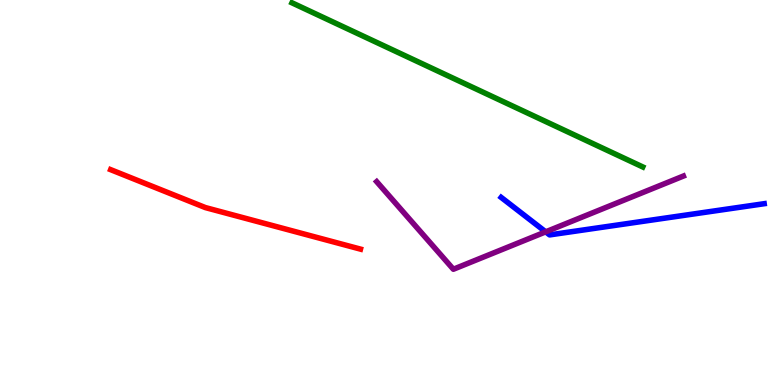[{'lines': ['blue', 'red'], 'intersections': []}, {'lines': ['green', 'red'], 'intersections': []}, {'lines': ['purple', 'red'], 'intersections': []}, {'lines': ['blue', 'green'], 'intersections': []}, {'lines': ['blue', 'purple'], 'intersections': [{'x': 7.04, 'y': 3.98}]}, {'lines': ['green', 'purple'], 'intersections': []}]